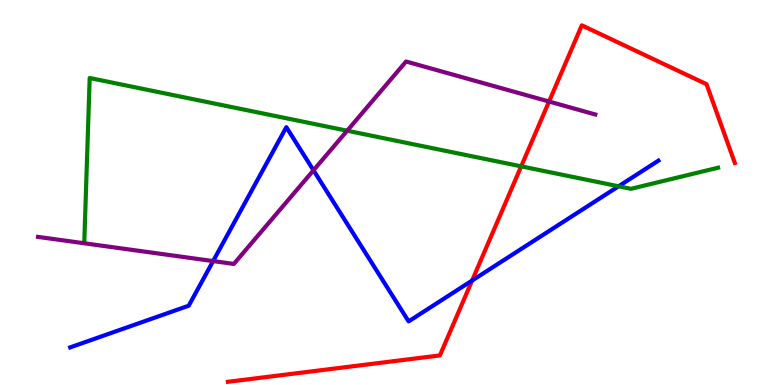[{'lines': ['blue', 'red'], 'intersections': [{'x': 6.09, 'y': 2.71}]}, {'lines': ['green', 'red'], 'intersections': [{'x': 6.73, 'y': 5.68}]}, {'lines': ['purple', 'red'], 'intersections': [{'x': 7.08, 'y': 7.36}]}, {'lines': ['blue', 'green'], 'intersections': [{'x': 7.98, 'y': 5.16}]}, {'lines': ['blue', 'purple'], 'intersections': [{'x': 2.75, 'y': 3.22}, {'x': 4.05, 'y': 5.58}]}, {'lines': ['green', 'purple'], 'intersections': [{'x': 4.48, 'y': 6.6}]}]